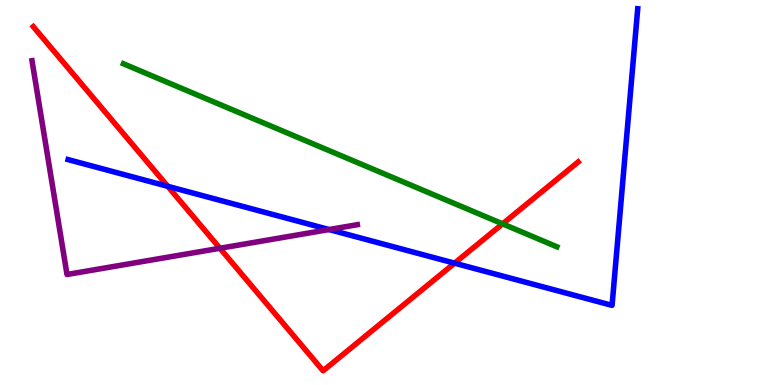[{'lines': ['blue', 'red'], 'intersections': [{'x': 2.16, 'y': 5.16}, {'x': 5.87, 'y': 3.16}]}, {'lines': ['green', 'red'], 'intersections': [{'x': 6.48, 'y': 4.19}]}, {'lines': ['purple', 'red'], 'intersections': [{'x': 2.84, 'y': 3.55}]}, {'lines': ['blue', 'green'], 'intersections': []}, {'lines': ['blue', 'purple'], 'intersections': [{'x': 4.25, 'y': 4.04}]}, {'lines': ['green', 'purple'], 'intersections': []}]